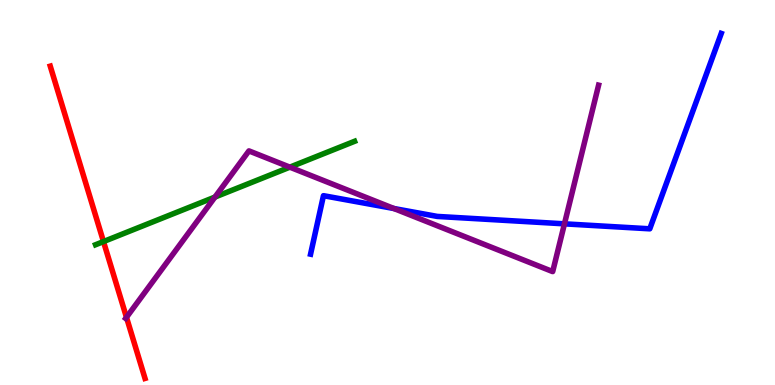[{'lines': ['blue', 'red'], 'intersections': []}, {'lines': ['green', 'red'], 'intersections': [{'x': 1.34, 'y': 3.73}]}, {'lines': ['purple', 'red'], 'intersections': [{'x': 1.63, 'y': 1.76}]}, {'lines': ['blue', 'green'], 'intersections': []}, {'lines': ['blue', 'purple'], 'intersections': [{'x': 5.08, 'y': 4.58}, {'x': 7.28, 'y': 4.19}]}, {'lines': ['green', 'purple'], 'intersections': [{'x': 2.77, 'y': 4.88}, {'x': 3.74, 'y': 5.66}]}]